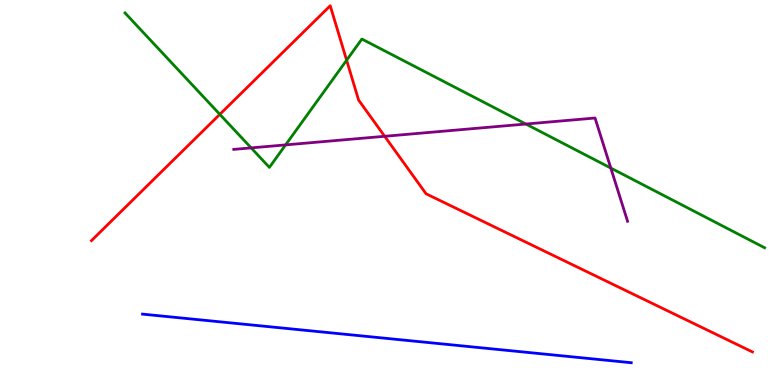[{'lines': ['blue', 'red'], 'intersections': []}, {'lines': ['green', 'red'], 'intersections': [{'x': 2.84, 'y': 7.03}, {'x': 4.47, 'y': 8.44}]}, {'lines': ['purple', 'red'], 'intersections': [{'x': 4.96, 'y': 6.46}]}, {'lines': ['blue', 'green'], 'intersections': []}, {'lines': ['blue', 'purple'], 'intersections': []}, {'lines': ['green', 'purple'], 'intersections': [{'x': 3.24, 'y': 6.16}, {'x': 3.69, 'y': 6.24}, {'x': 6.79, 'y': 6.78}, {'x': 7.88, 'y': 5.64}]}]